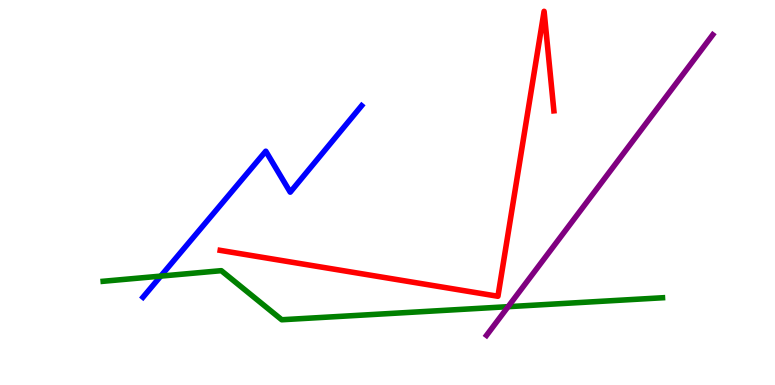[{'lines': ['blue', 'red'], 'intersections': []}, {'lines': ['green', 'red'], 'intersections': []}, {'lines': ['purple', 'red'], 'intersections': []}, {'lines': ['blue', 'green'], 'intersections': [{'x': 2.07, 'y': 2.83}]}, {'lines': ['blue', 'purple'], 'intersections': []}, {'lines': ['green', 'purple'], 'intersections': [{'x': 6.56, 'y': 2.03}]}]